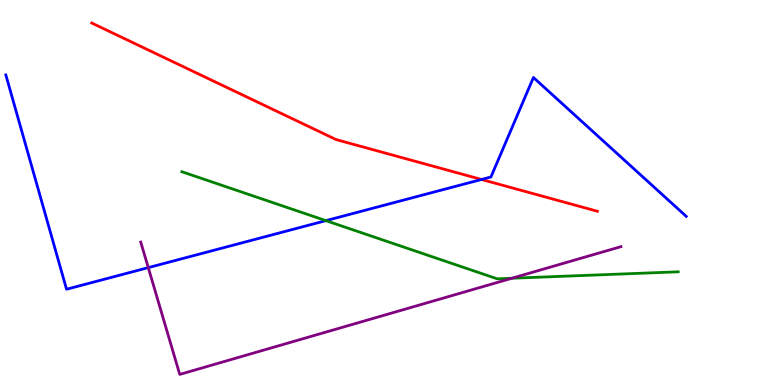[{'lines': ['blue', 'red'], 'intersections': [{'x': 6.21, 'y': 5.34}]}, {'lines': ['green', 'red'], 'intersections': []}, {'lines': ['purple', 'red'], 'intersections': []}, {'lines': ['blue', 'green'], 'intersections': [{'x': 4.21, 'y': 4.27}]}, {'lines': ['blue', 'purple'], 'intersections': [{'x': 1.91, 'y': 3.05}]}, {'lines': ['green', 'purple'], 'intersections': [{'x': 6.61, 'y': 2.77}]}]